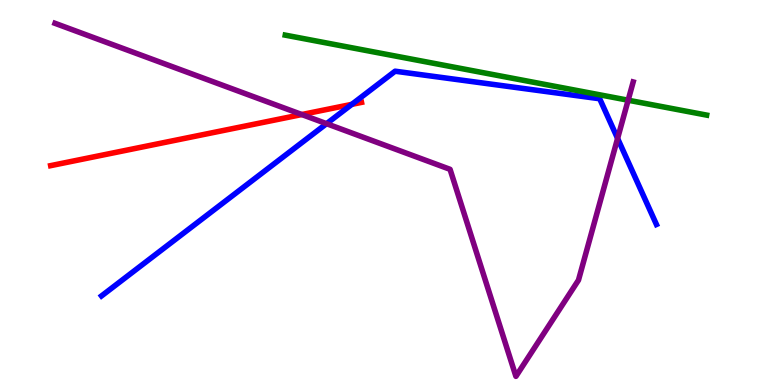[{'lines': ['blue', 'red'], 'intersections': [{'x': 4.54, 'y': 7.29}]}, {'lines': ['green', 'red'], 'intersections': []}, {'lines': ['purple', 'red'], 'intersections': [{'x': 3.89, 'y': 7.03}]}, {'lines': ['blue', 'green'], 'intersections': []}, {'lines': ['blue', 'purple'], 'intersections': [{'x': 4.21, 'y': 6.79}, {'x': 7.97, 'y': 6.4}]}, {'lines': ['green', 'purple'], 'intersections': [{'x': 8.11, 'y': 7.4}]}]